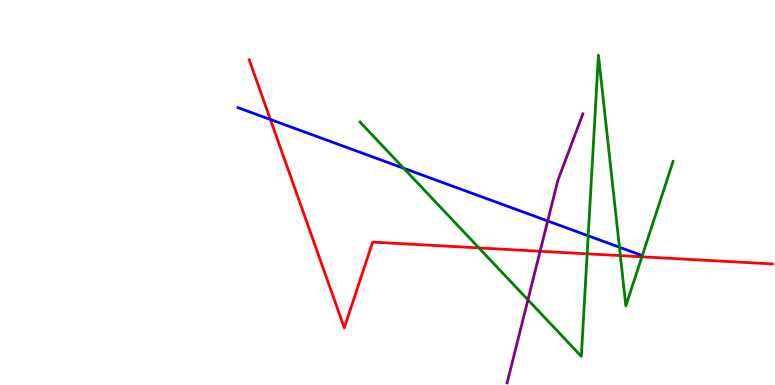[{'lines': ['blue', 'red'], 'intersections': [{'x': 3.49, 'y': 6.9}]}, {'lines': ['green', 'red'], 'intersections': [{'x': 6.18, 'y': 3.56}, {'x': 7.58, 'y': 3.41}, {'x': 8.0, 'y': 3.36}, {'x': 8.28, 'y': 3.33}]}, {'lines': ['purple', 'red'], 'intersections': [{'x': 6.97, 'y': 3.47}]}, {'lines': ['blue', 'green'], 'intersections': [{'x': 5.21, 'y': 5.63}, {'x': 7.59, 'y': 3.88}, {'x': 7.99, 'y': 3.58}]}, {'lines': ['blue', 'purple'], 'intersections': [{'x': 7.07, 'y': 4.26}]}, {'lines': ['green', 'purple'], 'intersections': [{'x': 6.81, 'y': 2.21}]}]